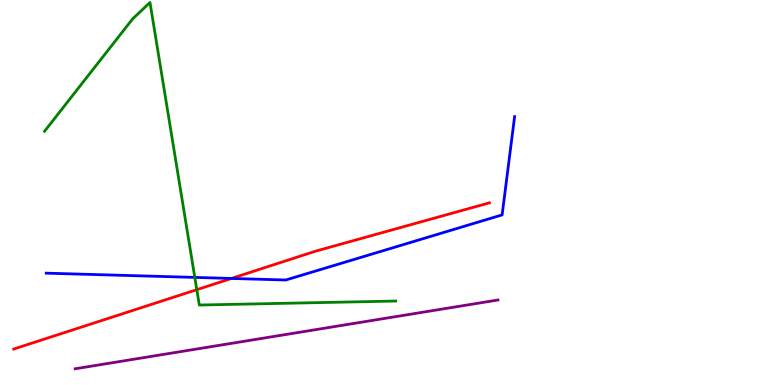[{'lines': ['blue', 'red'], 'intersections': [{'x': 2.99, 'y': 2.77}]}, {'lines': ['green', 'red'], 'intersections': [{'x': 2.54, 'y': 2.48}]}, {'lines': ['purple', 'red'], 'intersections': []}, {'lines': ['blue', 'green'], 'intersections': [{'x': 2.51, 'y': 2.79}]}, {'lines': ['blue', 'purple'], 'intersections': []}, {'lines': ['green', 'purple'], 'intersections': []}]